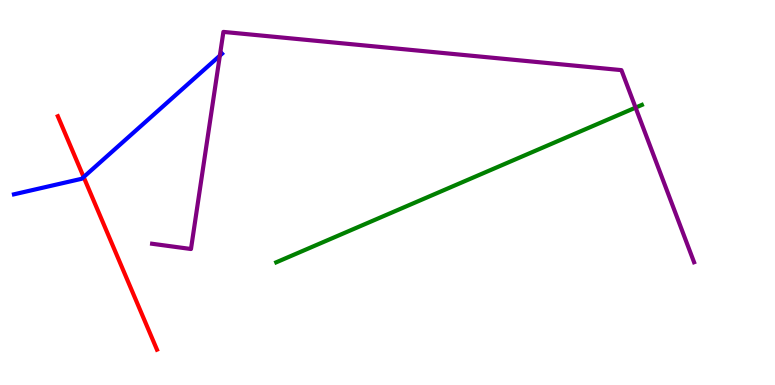[{'lines': ['blue', 'red'], 'intersections': [{'x': 1.08, 'y': 5.4}]}, {'lines': ['green', 'red'], 'intersections': []}, {'lines': ['purple', 'red'], 'intersections': []}, {'lines': ['blue', 'green'], 'intersections': []}, {'lines': ['blue', 'purple'], 'intersections': [{'x': 2.84, 'y': 8.55}]}, {'lines': ['green', 'purple'], 'intersections': [{'x': 8.2, 'y': 7.2}]}]